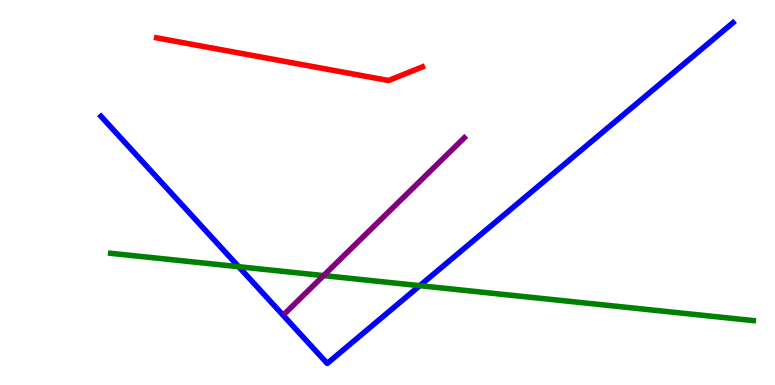[{'lines': ['blue', 'red'], 'intersections': []}, {'lines': ['green', 'red'], 'intersections': []}, {'lines': ['purple', 'red'], 'intersections': []}, {'lines': ['blue', 'green'], 'intersections': [{'x': 3.08, 'y': 3.07}, {'x': 5.42, 'y': 2.58}]}, {'lines': ['blue', 'purple'], 'intersections': []}, {'lines': ['green', 'purple'], 'intersections': [{'x': 4.18, 'y': 2.84}]}]